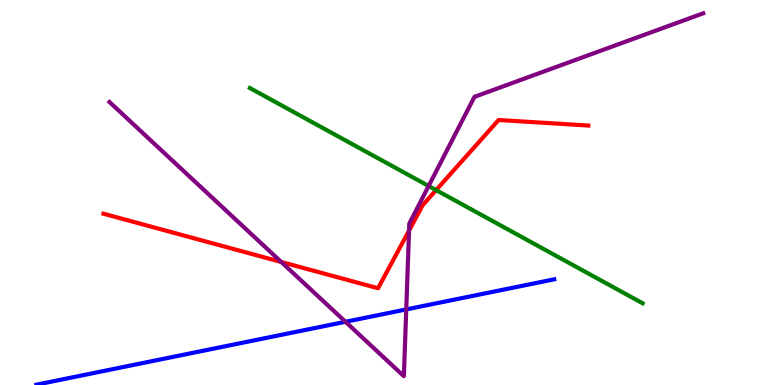[{'lines': ['blue', 'red'], 'intersections': []}, {'lines': ['green', 'red'], 'intersections': [{'x': 5.63, 'y': 5.06}]}, {'lines': ['purple', 'red'], 'intersections': [{'x': 3.63, 'y': 3.2}, {'x': 5.28, 'y': 4.01}]}, {'lines': ['blue', 'green'], 'intersections': []}, {'lines': ['blue', 'purple'], 'intersections': [{'x': 4.46, 'y': 1.64}, {'x': 5.24, 'y': 1.96}]}, {'lines': ['green', 'purple'], 'intersections': [{'x': 5.53, 'y': 5.17}]}]